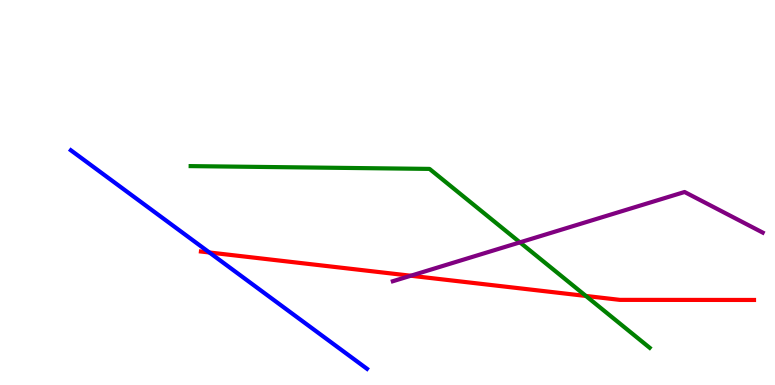[{'lines': ['blue', 'red'], 'intersections': [{'x': 2.7, 'y': 3.44}]}, {'lines': ['green', 'red'], 'intersections': [{'x': 7.56, 'y': 2.31}]}, {'lines': ['purple', 'red'], 'intersections': [{'x': 5.3, 'y': 2.84}]}, {'lines': ['blue', 'green'], 'intersections': []}, {'lines': ['blue', 'purple'], 'intersections': []}, {'lines': ['green', 'purple'], 'intersections': [{'x': 6.71, 'y': 3.7}]}]